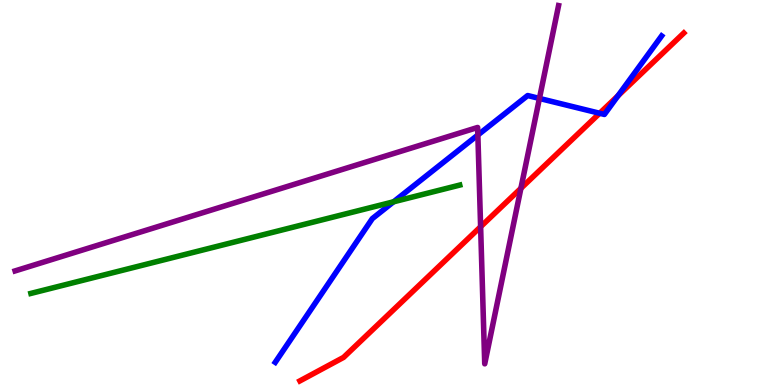[{'lines': ['blue', 'red'], 'intersections': [{'x': 7.74, 'y': 7.06}, {'x': 7.97, 'y': 7.51}]}, {'lines': ['green', 'red'], 'intersections': []}, {'lines': ['purple', 'red'], 'intersections': [{'x': 6.2, 'y': 4.11}, {'x': 6.72, 'y': 5.11}]}, {'lines': ['blue', 'green'], 'intersections': [{'x': 5.08, 'y': 4.76}]}, {'lines': ['blue', 'purple'], 'intersections': [{'x': 6.17, 'y': 6.49}, {'x': 6.96, 'y': 7.44}]}, {'lines': ['green', 'purple'], 'intersections': []}]